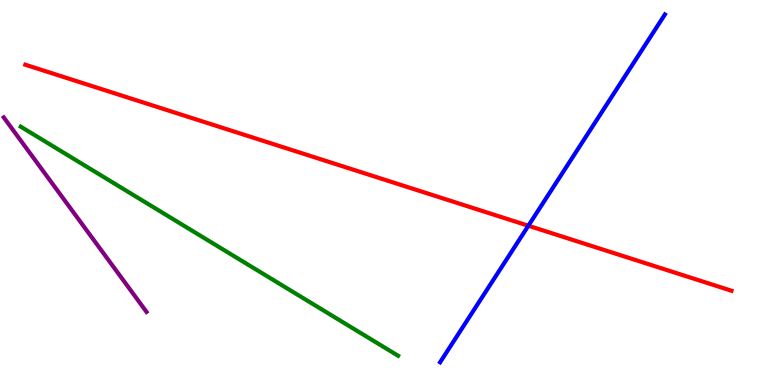[{'lines': ['blue', 'red'], 'intersections': [{'x': 6.82, 'y': 4.14}]}, {'lines': ['green', 'red'], 'intersections': []}, {'lines': ['purple', 'red'], 'intersections': []}, {'lines': ['blue', 'green'], 'intersections': []}, {'lines': ['blue', 'purple'], 'intersections': []}, {'lines': ['green', 'purple'], 'intersections': []}]